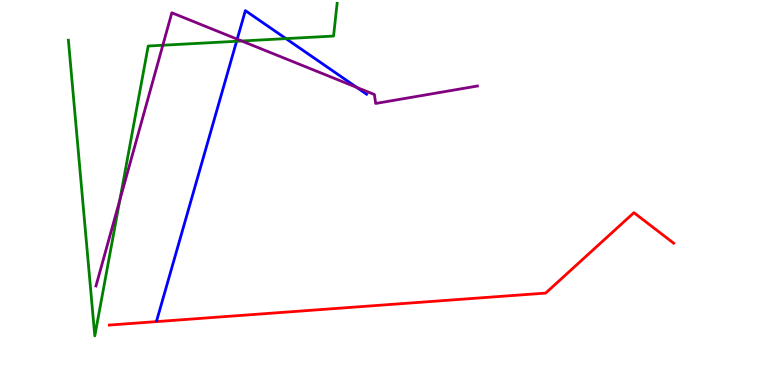[{'lines': ['blue', 'red'], 'intersections': []}, {'lines': ['green', 'red'], 'intersections': []}, {'lines': ['purple', 'red'], 'intersections': []}, {'lines': ['blue', 'green'], 'intersections': [{'x': 3.05, 'y': 8.93}, {'x': 3.69, 'y': 9.0}]}, {'lines': ['blue', 'purple'], 'intersections': [{'x': 3.06, 'y': 8.98}, {'x': 4.6, 'y': 7.73}]}, {'lines': ['green', 'purple'], 'intersections': [{'x': 1.55, 'y': 4.8}, {'x': 2.1, 'y': 8.83}, {'x': 3.12, 'y': 8.94}]}]